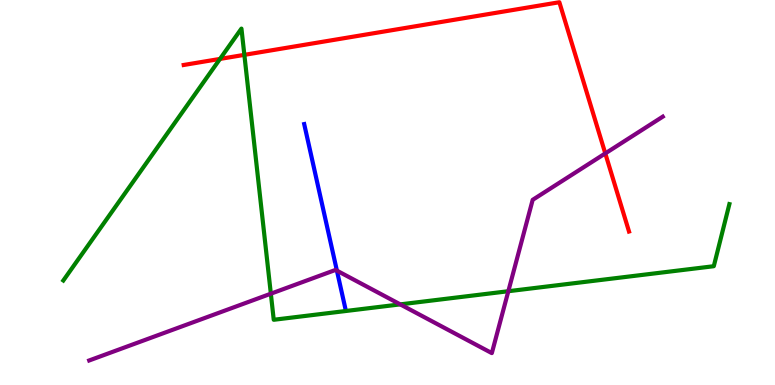[{'lines': ['blue', 'red'], 'intersections': []}, {'lines': ['green', 'red'], 'intersections': [{'x': 2.84, 'y': 8.47}, {'x': 3.15, 'y': 8.58}]}, {'lines': ['purple', 'red'], 'intersections': [{'x': 7.81, 'y': 6.02}]}, {'lines': ['blue', 'green'], 'intersections': []}, {'lines': ['blue', 'purple'], 'intersections': [{'x': 4.35, 'y': 2.97}]}, {'lines': ['green', 'purple'], 'intersections': [{'x': 3.49, 'y': 2.37}, {'x': 5.16, 'y': 2.09}, {'x': 6.56, 'y': 2.44}]}]